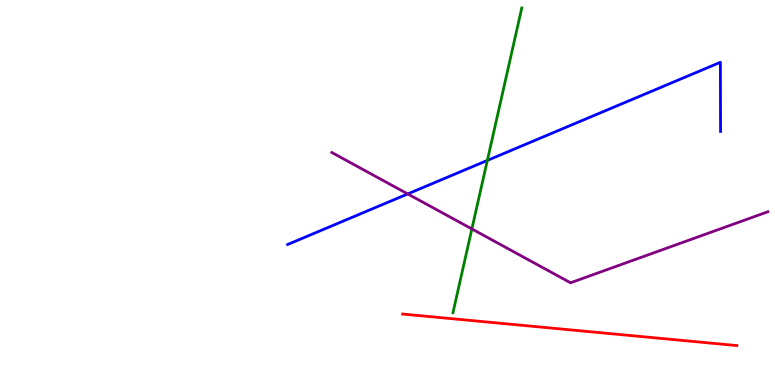[{'lines': ['blue', 'red'], 'intersections': []}, {'lines': ['green', 'red'], 'intersections': []}, {'lines': ['purple', 'red'], 'intersections': []}, {'lines': ['blue', 'green'], 'intersections': [{'x': 6.29, 'y': 5.83}]}, {'lines': ['blue', 'purple'], 'intersections': [{'x': 5.26, 'y': 4.96}]}, {'lines': ['green', 'purple'], 'intersections': [{'x': 6.09, 'y': 4.05}]}]